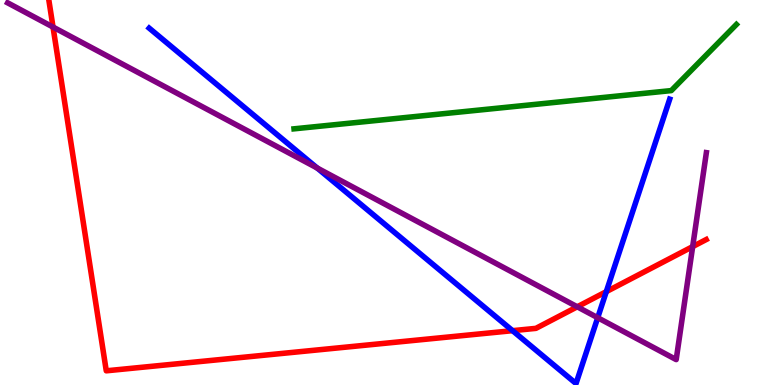[{'lines': ['blue', 'red'], 'intersections': [{'x': 6.61, 'y': 1.41}, {'x': 7.82, 'y': 2.42}]}, {'lines': ['green', 'red'], 'intersections': []}, {'lines': ['purple', 'red'], 'intersections': [{'x': 0.684, 'y': 9.3}, {'x': 7.45, 'y': 2.03}, {'x': 8.94, 'y': 3.59}]}, {'lines': ['blue', 'green'], 'intersections': []}, {'lines': ['blue', 'purple'], 'intersections': [{'x': 4.09, 'y': 5.64}, {'x': 7.71, 'y': 1.75}]}, {'lines': ['green', 'purple'], 'intersections': []}]